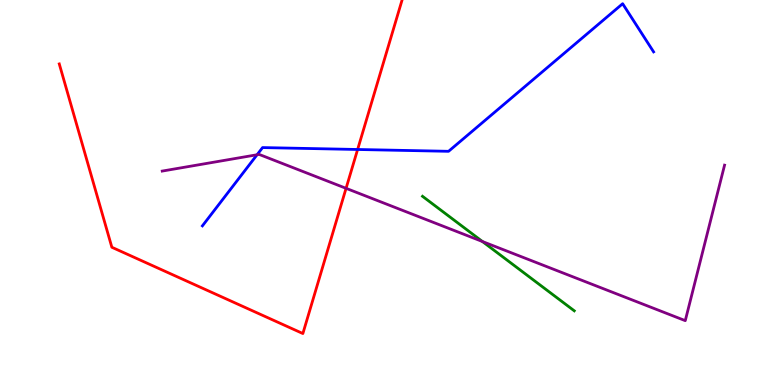[{'lines': ['blue', 'red'], 'intersections': [{'x': 4.61, 'y': 6.12}]}, {'lines': ['green', 'red'], 'intersections': []}, {'lines': ['purple', 'red'], 'intersections': [{'x': 4.47, 'y': 5.11}]}, {'lines': ['blue', 'green'], 'intersections': []}, {'lines': ['blue', 'purple'], 'intersections': [{'x': 3.32, 'y': 5.98}]}, {'lines': ['green', 'purple'], 'intersections': [{'x': 6.23, 'y': 3.73}]}]